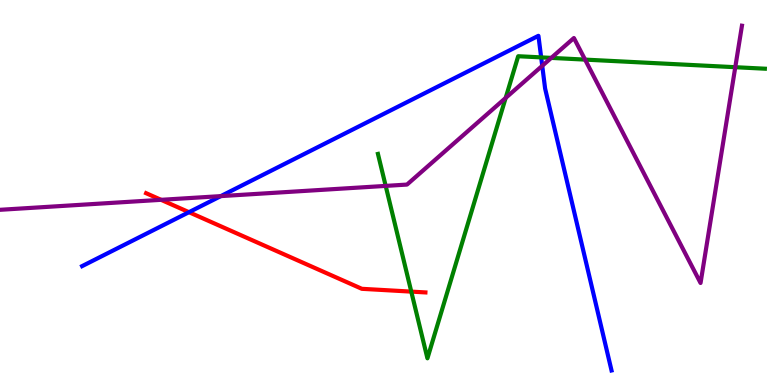[{'lines': ['blue', 'red'], 'intersections': [{'x': 2.44, 'y': 4.49}]}, {'lines': ['green', 'red'], 'intersections': [{'x': 5.31, 'y': 2.43}]}, {'lines': ['purple', 'red'], 'intersections': [{'x': 2.08, 'y': 4.81}]}, {'lines': ['blue', 'green'], 'intersections': [{'x': 6.98, 'y': 8.51}]}, {'lines': ['blue', 'purple'], 'intersections': [{'x': 2.85, 'y': 4.91}, {'x': 7.0, 'y': 8.29}]}, {'lines': ['green', 'purple'], 'intersections': [{'x': 4.98, 'y': 5.17}, {'x': 6.52, 'y': 7.46}, {'x': 7.11, 'y': 8.5}, {'x': 7.55, 'y': 8.45}, {'x': 9.49, 'y': 8.25}]}]